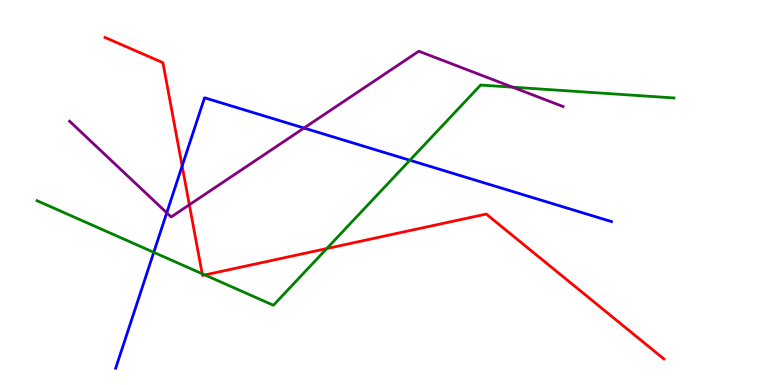[{'lines': ['blue', 'red'], 'intersections': [{'x': 2.35, 'y': 5.69}]}, {'lines': ['green', 'red'], 'intersections': [{'x': 2.61, 'y': 2.89}, {'x': 2.64, 'y': 2.86}, {'x': 4.22, 'y': 3.54}]}, {'lines': ['purple', 'red'], 'intersections': [{'x': 2.44, 'y': 4.68}]}, {'lines': ['blue', 'green'], 'intersections': [{'x': 1.98, 'y': 3.45}, {'x': 5.29, 'y': 5.84}]}, {'lines': ['blue', 'purple'], 'intersections': [{'x': 2.15, 'y': 4.47}, {'x': 3.92, 'y': 6.67}]}, {'lines': ['green', 'purple'], 'intersections': [{'x': 6.61, 'y': 7.74}]}]